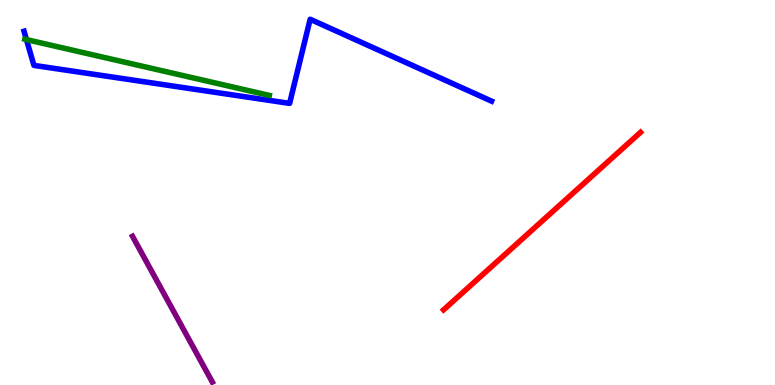[{'lines': ['blue', 'red'], 'intersections': []}, {'lines': ['green', 'red'], 'intersections': []}, {'lines': ['purple', 'red'], 'intersections': []}, {'lines': ['blue', 'green'], 'intersections': [{'x': 0.341, 'y': 8.97}]}, {'lines': ['blue', 'purple'], 'intersections': []}, {'lines': ['green', 'purple'], 'intersections': []}]